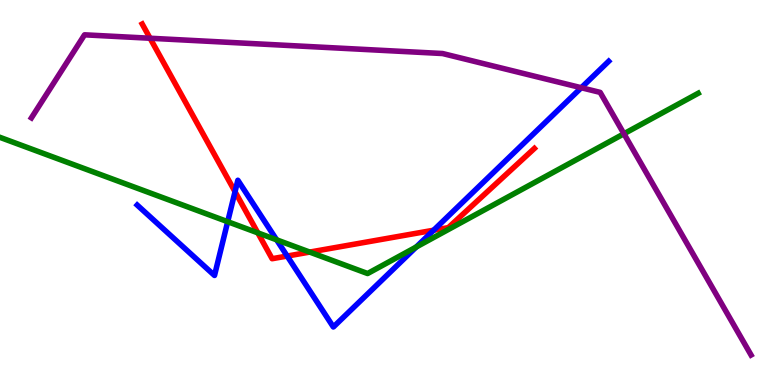[{'lines': ['blue', 'red'], 'intersections': [{'x': 3.03, 'y': 5.02}, {'x': 3.71, 'y': 3.35}, {'x': 5.6, 'y': 4.02}]}, {'lines': ['green', 'red'], 'intersections': [{'x': 3.33, 'y': 3.95}, {'x': 4.0, 'y': 3.45}]}, {'lines': ['purple', 'red'], 'intersections': [{'x': 1.94, 'y': 9.01}]}, {'lines': ['blue', 'green'], 'intersections': [{'x': 2.94, 'y': 4.24}, {'x': 3.57, 'y': 3.77}, {'x': 5.37, 'y': 3.58}]}, {'lines': ['blue', 'purple'], 'intersections': [{'x': 7.5, 'y': 7.72}]}, {'lines': ['green', 'purple'], 'intersections': [{'x': 8.05, 'y': 6.53}]}]